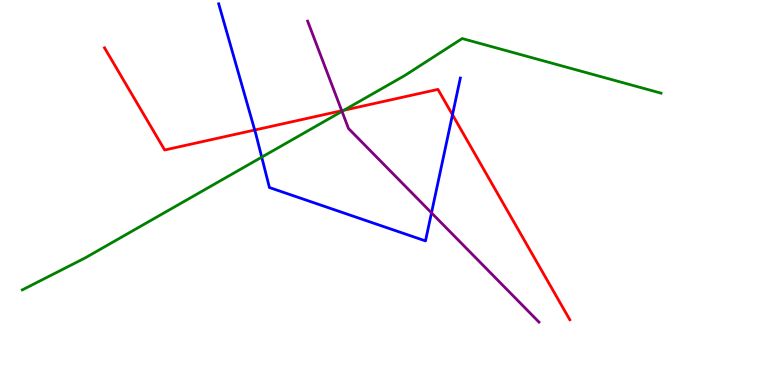[{'lines': ['blue', 'red'], 'intersections': [{'x': 3.29, 'y': 6.62}, {'x': 5.84, 'y': 7.02}]}, {'lines': ['green', 'red'], 'intersections': [{'x': 4.44, 'y': 7.14}]}, {'lines': ['purple', 'red'], 'intersections': [{'x': 4.41, 'y': 7.12}]}, {'lines': ['blue', 'green'], 'intersections': [{'x': 3.38, 'y': 5.92}]}, {'lines': ['blue', 'purple'], 'intersections': [{'x': 5.57, 'y': 4.47}]}, {'lines': ['green', 'purple'], 'intersections': [{'x': 4.41, 'y': 7.11}]}]